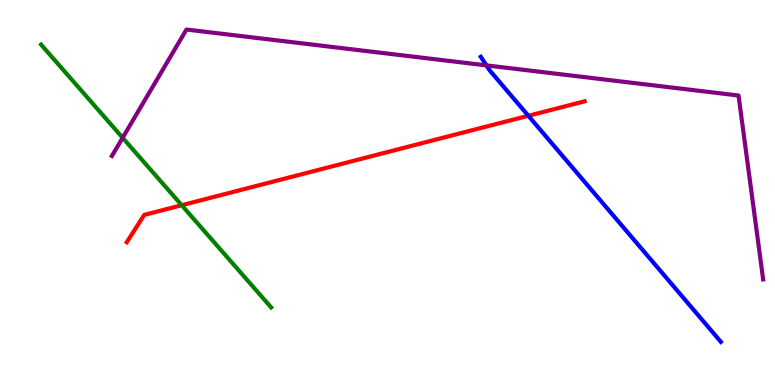[{'lines': ['blue', 'red'], 'intersections': [{'x': 6.82, 'y': 6.99}]}, {'lines': ['green', 'red'], 'intersections': [{'x': 2.34, 'y': 4.67}]}, {'lines': ['purple', 'red'], 'intersections': []}, {'lines': ['blue', 'green'], 'intersections': []}, {'lines': ['blue', 'purple'], 'intersections': [{'x': 6.28, 'y': 8.3}]}, {'lines': ['green', 'purple'], 'intersections': [{'x': 1.58, 'y': 6.42}]}]